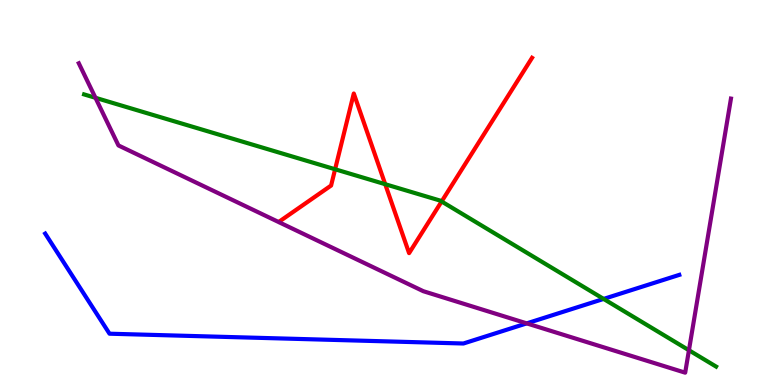[{'lines': ['blue', 'red'], 'intersections': []}, {'lines': ['green', 'red'], 'intersections': [{'x': 4.32, 'y': 5.6}, {'x': 4.97, 'y': 5.22}, {'x': 5.7, 'y': 4.77}]}, {'lines': ['purple', 'red'], 'intersections': []}, {'lines': ['blue', 'green'], 'intersections': [{'x': 7.79, 'y': 2.24}]}, {'lines': ['blue', 'purple'], 'intersections': [{'x': 6.8, 'y': 1.6}]}, {'lines': ['green', 'purple'], 'intersections': [{'x': 1.23, 'y': 7.46}, {'x': 8.89, 'y': 0.903}]}]